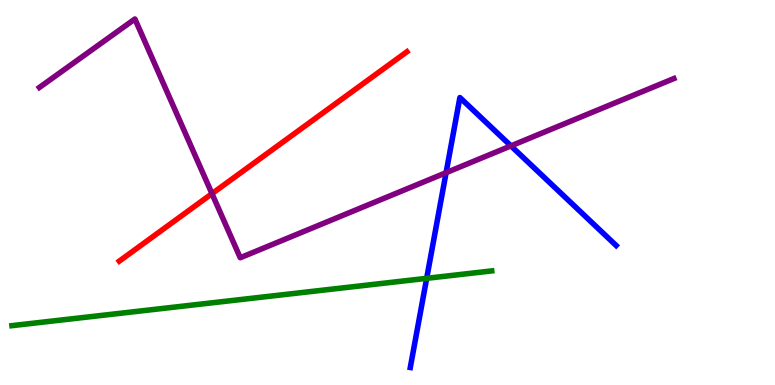[{'lines': ['blue', 'red'], 'intersections': []}, {'lines': ['green', 'red'], 'intersections': []}, {'lines': ['purple', 'red'], 'intersections': [{'x': 2.74, 'y': 4.97}]}, {'lines': ['blue', 'green'], 'intersections': [{'x': 5.51, 'y': 2.77}]}, {'lines': ['blue', 'purple'], 'intersections': [{'x': 5.76, 'y': 5.51}, {'x': 6.59, 'y': 6.21}]}, {'lines': ['green', 'purple'], 'intersections': []}]